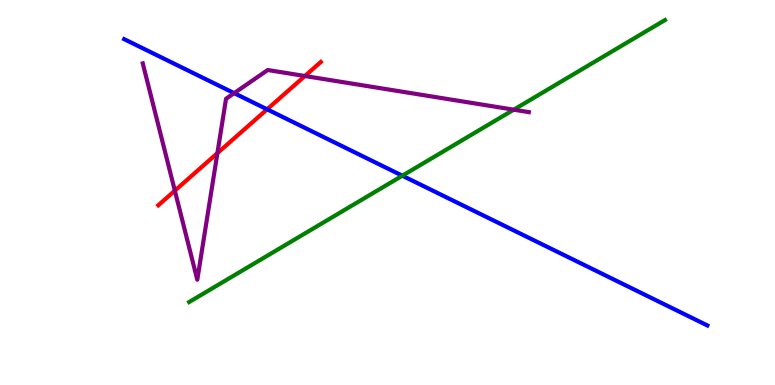[{'lines': ['blue', 'red'], 'intersections': [{'x': 3.45, 'y': 7.16}]}, {'lines': ['green', 'red'], 'intersections': []}, {'lines': ['purple', 'red'], 'intersections': [{'x': 2.26, 'y': 5.05}, {'x': 2.81, 'y': 6.02}, {'x': 3.93, 'y': 8.03}]}, {'lines': ['blue', 'green'], 'intersections': [{'x': 5.19, 'y': 5.44}]}, {'lines': ['blue', 'purple'], 'intersections': [{'x': 3.02, 'y': 7.58}]}, {'lines': ['green', 'purple'], 'intersections': [{'x': 6.63, 'y': 7.15}]}]